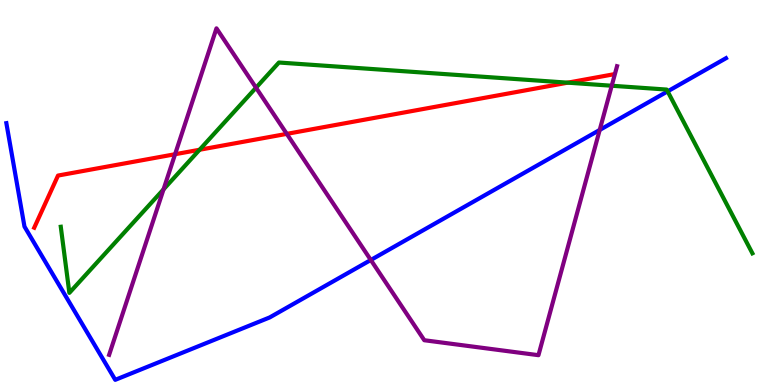[{'lines': ['blue', 'red'], 'intersections': []}, {'lines': ['green', 'red'], 'intersections': [{'x': 2.58, 'y': 6.11}, {'x': 7.33, 'y': 7.85}]}, {'lines': ['purple', 'red'], 'intersections': [{'x': 2.26, 'y': 5.99}, {'x': 3.7, 'y': 6.52}]}, {'lines': ['blue', 'green'], 'intersections': [{'x': 8.61, 'y': 7.63}]}, {'lines': ['blue', 'purple'], 'intersections': [{'x': 4.78, 'y': 3.25}, {'x': 7.74, 'y': 6.62}]}, {'lines': ['green', 'purple'], 'intersections': [{'x': 2.11, 'y': 5.08}, {'x': 3.3, 'y': 7.72}, {'x': 7.89, 'y': 7.77}]}]